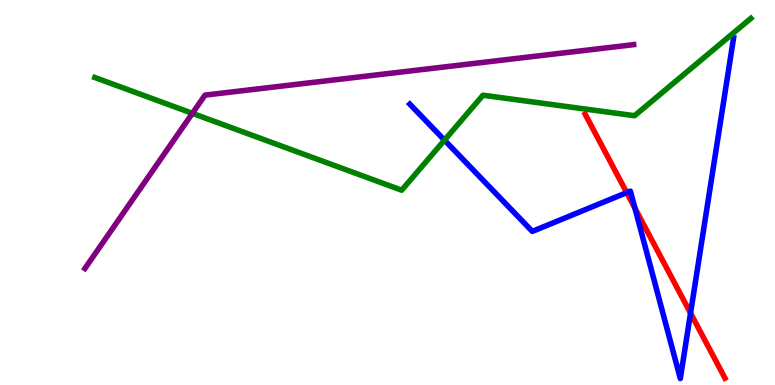[{'lines': ['blue', 'red'], 'intersections': [{'x': 8.09, 'y': 5.0}, {'x': 8.19, 'y': 4.59}, {'x': 8.91, 'y': 1.87}]}, {'lines': ['green', 'red'], 'intersections': []}, {'lines': ['purple', 'red'], 'intersections': []}, {'lines': ['blue', 'green'], 'intersections': [{'x': 5.74, 'y': 6.36}]}, {'lines': ['blue', 'purple'], 'intersections': []}, {'lines': ['green', 'purple'], 'intersections': [{'x': 2.48, 'y': 7.06}]}]